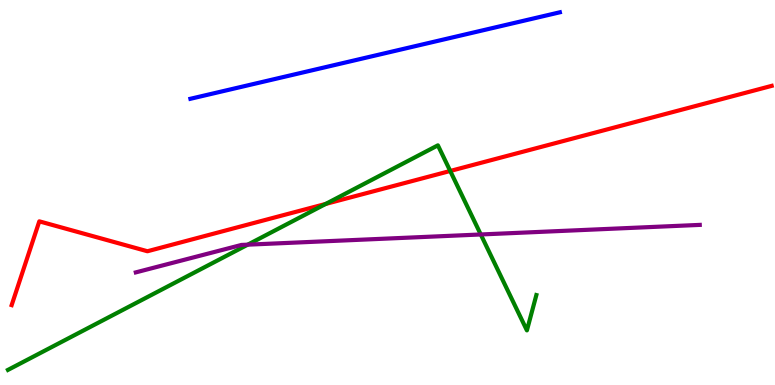[{'lines': ['blue', 'red'], 'intersections': []}, {'lines': ['green', 'red'], 'intersections': [{'x': 4.2, 'y': 4.7}, {'x': 5.81, 'y': 5.56}]}, {'lines': ['purple', 'red'], 'intersections': []}, {'lines': ['blue', 'green'], 'intersections': []}, {'lines': ['blue', 'purple'], 'intersections': []}, {'lines': ['green', 'purple'], 'intersections': [{'x': 3.2, 'y': 3.65}, {'x': 6.2, 'y': 3.91}]}]